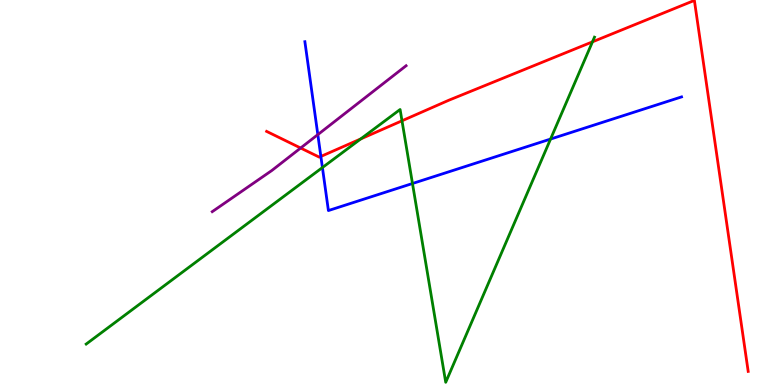[{'lines': ['blue', 'red'], 'intersections': [{'x': 4.14, 'y': 5.94}]}, {'lines': ['green', 'red'], 'intersections': [{'x': 4.65, 'y': 6.39}, {'x': 5.19, 'y': 6.86}, {'x': 7.64, 'y': 8.91}]}, {'lines': ['purple', 'red'], 'intersections': [{'x': 3.88, 'y': 6.16}]}, {'lines': ['blue', 'green'], 'intersections': [{'x': 4.16, 'y': 5.65}, {'x': 5.32, 'y': 5.23}, {'x': 7.1, 'y': 6.39}]}, {'lines': ['blue', 'purple'], 'intersections': [{'x': 4.1, 'y': 6.5}]}, {'lines': ['green', 'purple'], 'intersections': []}]